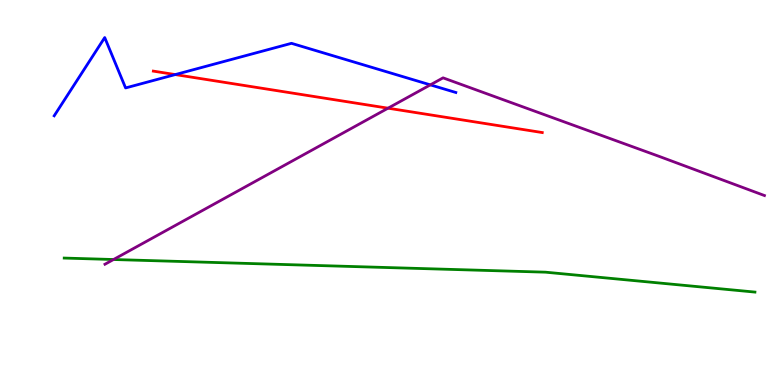[{'lines': ['blue', 'red'], 'intersections': [{'x': 2.26, 'y': 8.06}]}, {'lines': ['green', 'red'], 'intersections': []}, {'lines': ['purple', 'red'], 'intersections': [{'x': 5.01, 'y': 7.19}]}, {'lines': ['blue', 'green'], 'intersections': []}, {'lines': ['blue', 'purple'], 'intersections': [{'x': 5.55, 'y': 7.8}]}, {'lines': ['green', 'purple'], 'intersections': [{'x': 1.46, 'y': 3.26}]}]